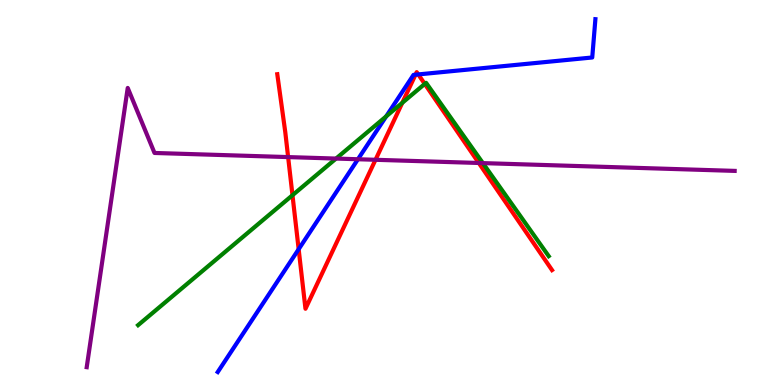[{'lines': ['blue', 'red'], 'intersections': [{'x': 3.85, 'y': 3.53}, {'x': 5.36, 'y': 8.06}, {'x': 5.4, 'y': 8.07}]}, {'lines': ['green', 'red'], 'intersections': [{'x': 3.77, 'y': 4.93}, {'x': 5.19, 'y': 7.33}, {'x': 5.48, 'y': 7.82}]}, {'lines': ['purple', 'red'], 'intersections': [{'x': 3.72, 'y': 5.92}, {'x': 4.85, 'y': 5.85}, {'x': 6.18, 'y': 5.77}]}, {'lines': ['blue', 'green'], 'intersections': [{'x': 4.98, 'y': 6.98}]}, {'lines': ['blue', 'purple'], 'intersections': [{'x': 4.62, 'y': 5.86}]}, {'lines': ['green', 'purple'], 'intersections': [{'x': 4.34, 'y': 5.88}, {'x': 6.23, 'y': 5.76}]}]